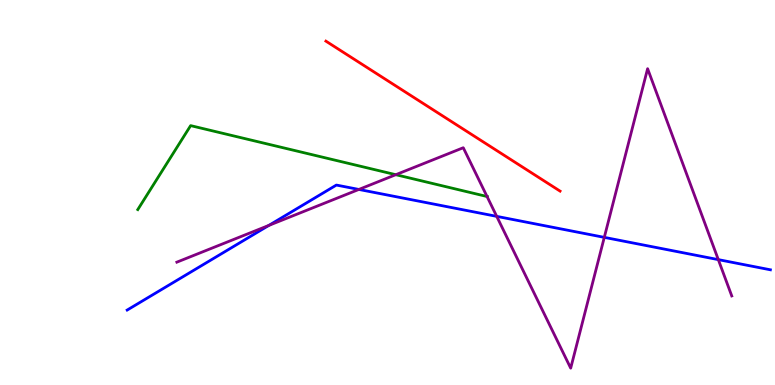[{'lines': ['blue', 'red'], 'intersections': []}, {'lines': ['green', 'red'], 'intersections': []}, {'lines': ['purple', 'red'], 'intersections': []}, {'lines': ['blue', 'green'], 'intersections': []}, {'lines': ['blue', 'purple'], 'intersections': [{'x': 3.47, 'y': 4.15}, {'x': 4.63, 'y': 5.08}, {'x': 6.41, 'y': 4.38}, {'x': 7.8, 'y': 3.83}, {'x': 9.27, 'y': 3.26}]}, {'lines': ['green', 'purple'], 'intersections': [{'x': 5.11, 'y': 5.46}, {'x': 6.28, 'y': 4.9}]}]